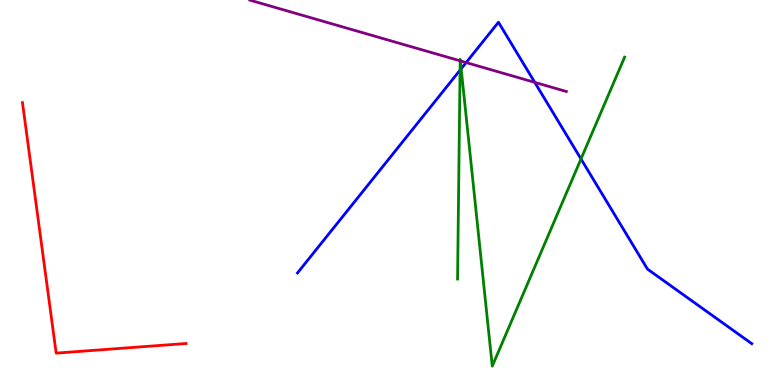[{'lines': ['blue', 'red'], 'intersections': []}, {'lines': ['green', 'red'], 'intersections': []}, {'lines': ['purple', 'red'], 'intersections': []}, {'lines': ['blue', 'green'], 'intersections': [{'x': 5.94, 'y': 8.18}, {'x': 5.95, 'y': 8.21}, {'x': 7.5, 'y': 5.87}]}, {'lines': ['blue', 'purple'], 'intersections': [{'x': 6.01, 'y': 8.38}, {'x': 6.9, 'y': 7.86}]}, {'lines': ['green', 'purple'], 'intersections': [{'x': 5.94, 'y': 8.42}, {'x': 5.94, 'y': 8.42}]}]